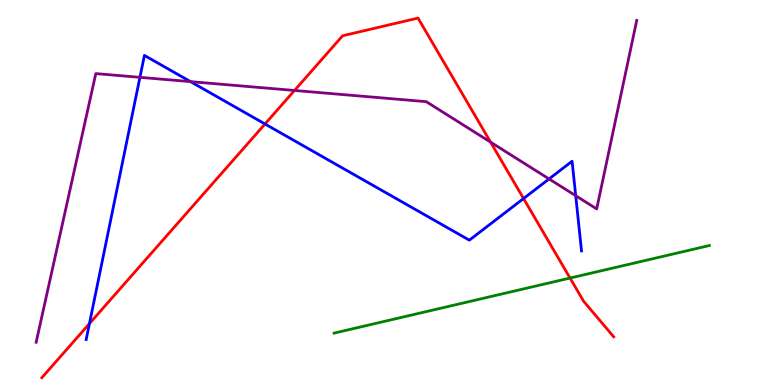[{'lines': ['blue', 'red'], 'intersections': [{'x': 1.15, 'y': 1.59}, {'x': 3.42, 'y': 6.78}, {'x': 6.76, 'y': 4.84}]}, {'lines': ['green', 'red'], 'intersections': [{'x': 7.36, 'y': 2.78}]}, {'lines': ['purple', 'red'], 'intersections': [{'x': 3.8, 'y': 7.65}, {'x': 6.33, 'y': 6.31}]}, {'lines': ['blue', 'green'], 'intersections': []}, {'lines': ['blue', 'purple'], 'intersections': [{'x': 1.81, 'y': 7.99}, {'x': 2.46, 'y': 7.88}, {'x': 7.08, 'y': 5.35}, {'x': 7.43, 'y': 4.92}]}, {'lines': ['green', 'purple'], 'intersections': []}]